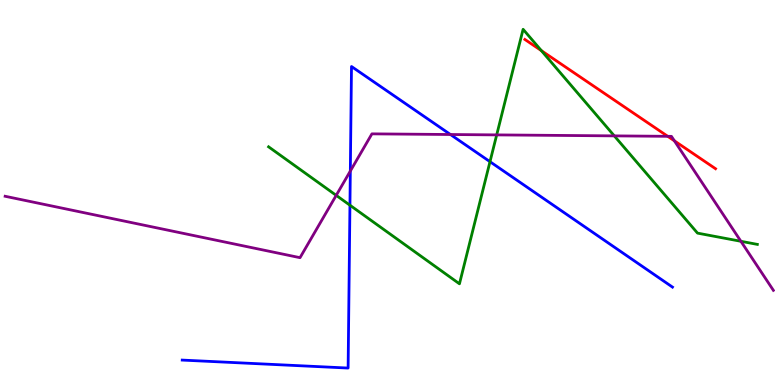[{'lines': ['blue', 'red'], 'intersections': []}, {'lines': ['green', 'red'], 'intersections': [{'x': 6.99, 'y': 8.68}]}, {'lines': ['purple', 'red'], 'intersections': [{'x': 8.62, 'y': 6.46}, {'x': 8.7, 'y': 6.34}]}, {'lines': ['blue', 'green'], 'intersections': [{'x': 4.52, 'y': 4.67}, {'x': 6.32, 'y': 5.8}]}, {'lines': ['blue', 'purple'], 'intersections': [{'x': 4.52, 'y': 5.56}, {'x': 5.81, 'y': 6.51}]}, {'lines': ['green', 'purple'], 'intersections': [{'x': 4.34, 'y': 4.93}, {'x': 6.41, 'y': 6.5}, {'x': 7.93, 'y': 6.47}, {'x': 9.56, 'y': 3.73}]}]